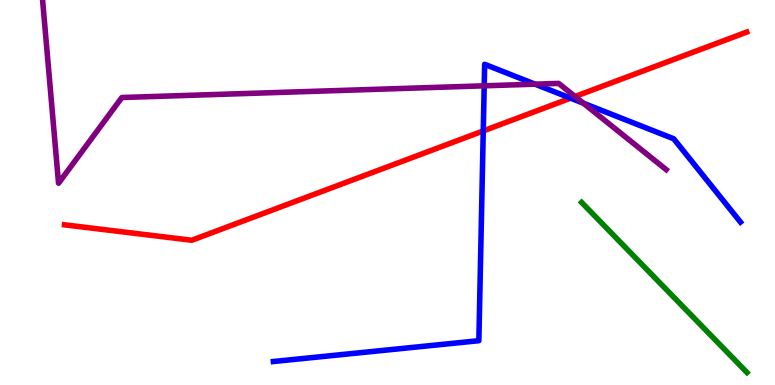[{'lines': ['blue', 'red'], 'intersections': [{'x': 6.24, 'y': 6.6}, {'x': 7.36, 'y': 7.45}]}, {'lines': ['green', 'red'], 'intersections': []}, {'lines': ['purple', 'red'], 'intersections': [{'x': 7.42, 'y': 7.49}]}, {'lines': ['blue', 'green'], 'intersections': []}, {'lines': ['blue', 'purple'], 'intersections': [{'x': 6.25, 'y': 7.77}, {'x': 6.9, 'y': 7.81}, {'x': 7.53, 'y': 7.32}]}, {'lines': ['green', 'purple'], 'intersections': []}]